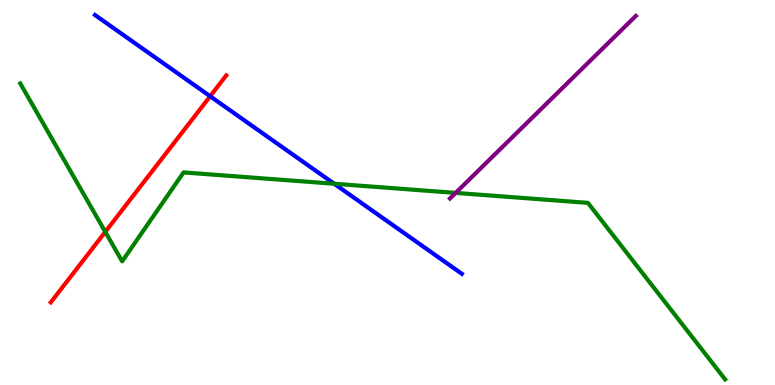[{'lines': ['blue', 'red'], 'intersections': [{'x': 2.71, 'y': 7.5}]}, {'lines': ['green', 'red'], 'intersections': [{'x': 1.36, 'y': 3.98}]}, {'lines': ['purple', 'red'], 'intersections': []}, {'lines': ['blue', 'green'], 'intersections': [{'x': 4.31, 'y': 5.23}]}, {'lines': ['blue', 'purple'], 'intersections': []}, {'lines': ['green', 'purple'], 'intersections': [{'x': 5.88, 'y': 4.99}]}]